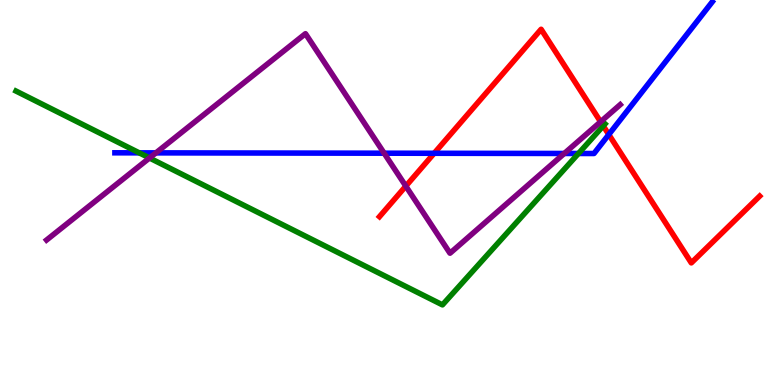[{'lines': ['blue', 'red'], 'intersections': [{'x': 5.6, 'y': 6.02}, {'x': 7.86, 'y': 6.51}]}, {'lines': ['green', 'red'], 'intersections': [{'x': 7.78, 'y': 6.73}]}, {'lines': ['purple', 'red'], 'intersections': [{'x': 5.24, 'y': 5.17}, {'x': 7.75, 'y': 6.84}]}, {'lines': ['blue', 'green'], 'intersections': [{'x': 1.8, 'y': 6.03}, {'x': 7.46, 'y': 6.01}]}, {'lines': ['blue', 'purple'], 'intersections': [{'x': 2.01, 'y': 6.03}, {'x': 4.96, 'y': 6.02}, {'x': 7.28, 'y': 6.01}]}, {'lines': ['green', 'purple'], 'intersections': [{'x': 1.93, 'y': 5.9}]}]